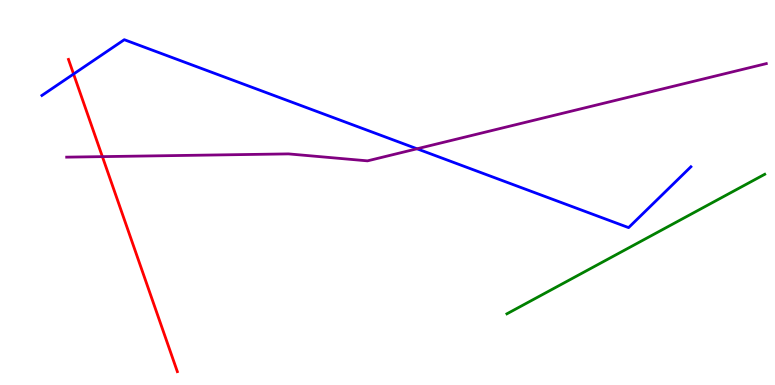[{'lines': ['blue', 'red'], 'intersections': [{'x': 0.949, 'y': 8.08}]}, {'lines': ['green', 'red'], 'intersections': []}, {'lines': ['purple', 'red'], 'intersections': [{'x': 1.32, 'y': 5.93}]}, {'lines': ['blue', 'green'], 'intersections': []}, {'lines': ['blue', 'purple'], 'intersections': [{'x': 5.38, 'y': 6.14}]}, {'lines': ['green', 'purple'], 'intersections': []}]